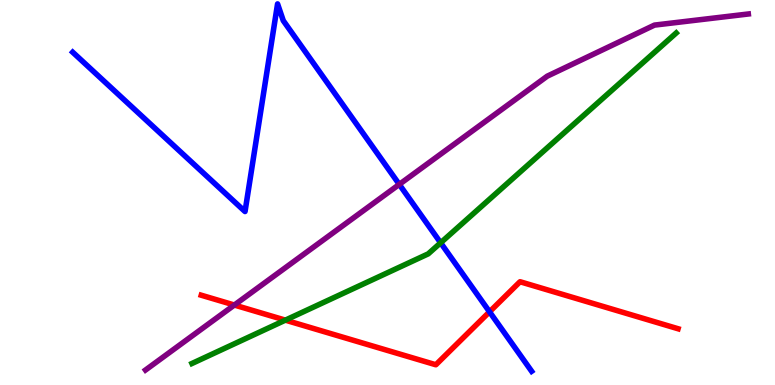[{'lines': ['blue', 'red'], 'intersections': [{'x': 6.32, 'y': 1.9}]}, {'lines': ['green', 'red'], 'intersections': [{'x': 3.68, 'y': 1.68}]}, {'lines': ['purple', 'red'], 'intersections': [{'x': 3.02, 'y': 2.08}]}, {'lines': ['blue', 'green'], 'intersections': [{'x': 5.69, 'y': 3.69}]}, {'lines': ['blue', 'purple'], 'intersections': [{'x': 5.15, 'y': 5.21}]}, {'lines': ['green', 'purple'], 'intersections': []}]